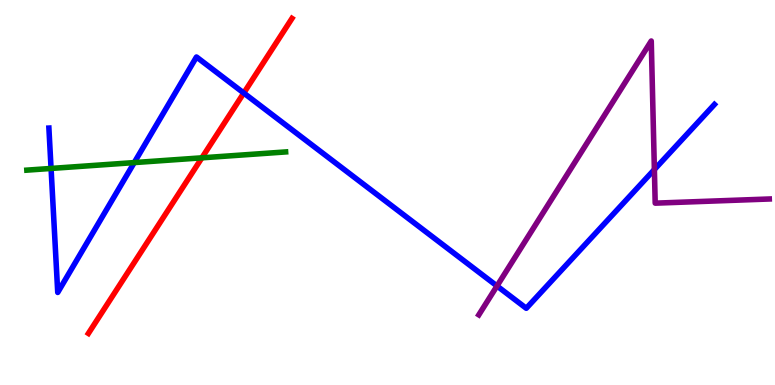[{'lines': ['blue', 'red'], 'intersections': [{'x': 3.15, 'y': 7.58}]}, {'lines': ['green', 'red'], 'intersections': [{'x': 2.61, 'y': 5.9}]}, {'lines': ['purple', 'red'], 'intersections': []}, {'lines': ['blue', 'green'], 'intersections': [{'x': 0.659, 'y': 5.62}, {'x': 1.73, 'y': 5.78}]}, {'lines': ['blue', 'purple'], 'intersections': [{'x': 6.41, 'y': 2.57}, {'x': 8.44, 'y': 5.6}]}, {'lines': ['green', 'purple'], 'intersections': []}]